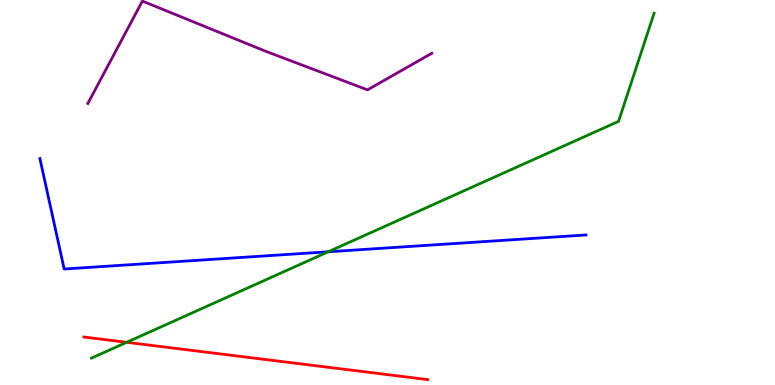[{'lines': ['blue', 'red'], 'intersections': []}, {'lines': ['green', 'red'], 'intersections': [{'x': 1.63, 'y': 1.11}]}, {'lines': ['purple', 'red'], 'intersections': []}, {'lines': ['blue', 'green'], 'intersections': [{'x': 4.24, 'y': 3.46}]}, {'lines': ['blue', 'purple'], 'intersections': []}, {'lines': ['green', 'purple'], 'intersections': []}]